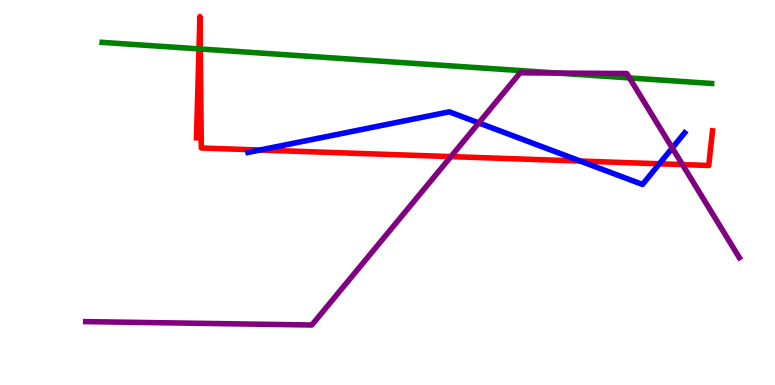[{'lines': ['blue', 'red'], 'intersections': [{'x': 3.35, 'y': 6.1}, {'x': 7.49, 'y': 5.82}, {'x': 8.51, 'y': 5.75}]}, {'lines': ['green', 'red'], 'intersections': [{'x': 2.57, 'y': 8.73}, {'x': 2.58, 'y': 8.73}]}, {'lines': ['purple', 'red'], 'intersections': [{'x': 5.82, 'y': 5.93}, {'x': 8.81, 'y': 5.73}]}, {'lines': ['blue', 'green'], 'intersections': []}, {'lines': ['blue', 'purple'], 'intersections': [{'x': 6.18, 'y': 6.81}, {'x': 8.67, 'y': 6.16}]}, {'lines': ['green', 'purple'], 'intersections': [{'x': 7.19, 'y': 8.1}, {'x': 8.12, 'y': 7.98}]}]